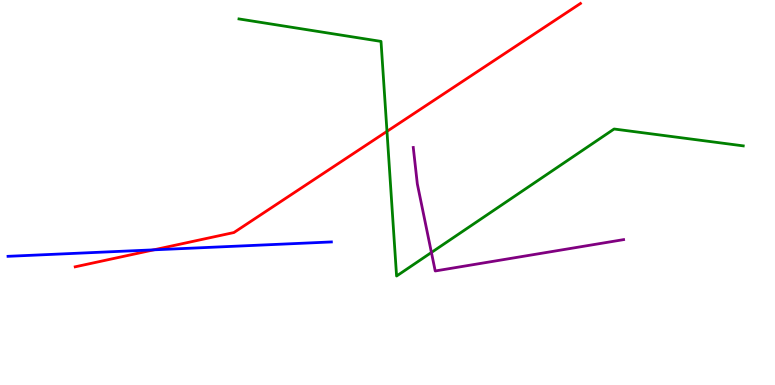[{'lines': ['blue', 'red'], 'intersections': [{'x': 1.98, 'y': 3.51}]}, {'lines': ['green', 'red'], 'intersections': [{'x': 4.99, 'y': 6.59}]}, {'lines': ['purple', 'red'], 'intersections': []}, {'lines': ['blue', 'green'], 'intersections': []}, {'lines': ['blue', 'purple'], 'intersections': []}, {'lines': ['green', 'purple'], 'intersections': [{'x': 5.57, 'y': 3.44}]}]